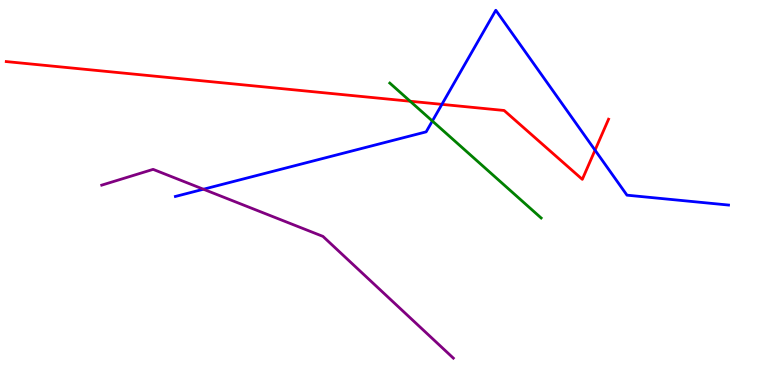[{'lines': ['blue', 'red'], 'intersections': [{'x': 5.7, 'y': 7.29}, {'x': 7.68, 'y': 6.1}]}, {'lines': ['green', 'red'], 'intersections': [{'x': 5.29, 'y': 7.37}]}, {'lines': ['purple', 'red'], 'intersections': []}, {'lines': ['blue', 'green'], 'intersections': [{'x': 5.58, 'y': 6.86}]}, {'lines': ['blue', 'purple'], 'intersections': [{'x': 2.63, 'y': 5.08}]}, {'lines': ['green', 'purple'], 'intersections': []}]